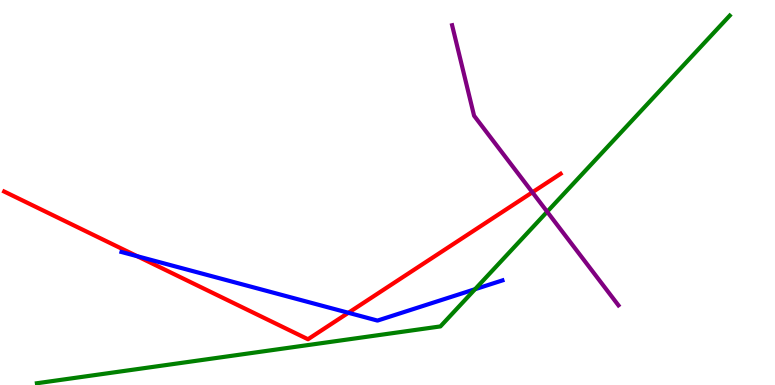[{'lines': ['blue', 'red'], 'intersections': [{'x': 1.77, 'y': 3.35}, {'x': 4.5, 'y': 1.88}]}, {'lines': ['green', 'red'], 'intersections': []}, {'lines': ['purple', 'red'], 'intersections': [{'x': 6.87, 'y': 5.01}]}, {'lines': ['blue', 'green'], 'intersections': [{'x': 6.13, 'y': 2.49}]}, {'lines': ['blue', 'purple'], 'intersections': []}, {'lines': ['green', 'purple'], 'intersections': [{'x': 7.06, 'y': 4.5}]}]